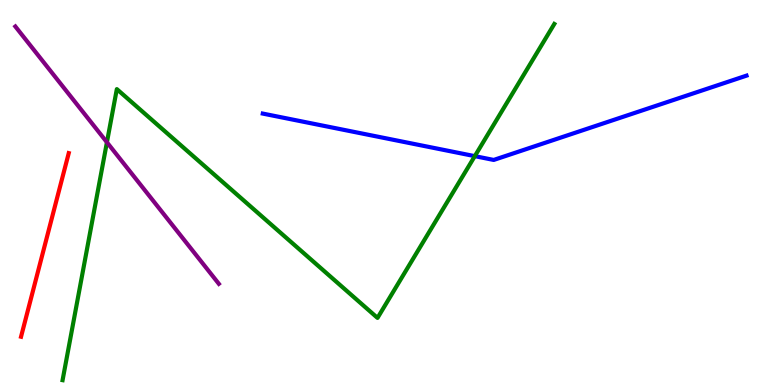[{'lines': ['blue', 'red'], 'intersections': []}, {'lines': ['green', 'red'], 'intersections': []}, {'lines': ['purple', 'red'], 'intersections': []}, {'lines': ['blue', 'green'], 'intersections': [{'x': 6.13, 'y': 5.94}]}, {'lines': ['blue', 'purple'], 'intersections': []}, {'lines': ['green', 'purple'], 'intersections': [{'x': 1.38, 'y': 6.3}]}]